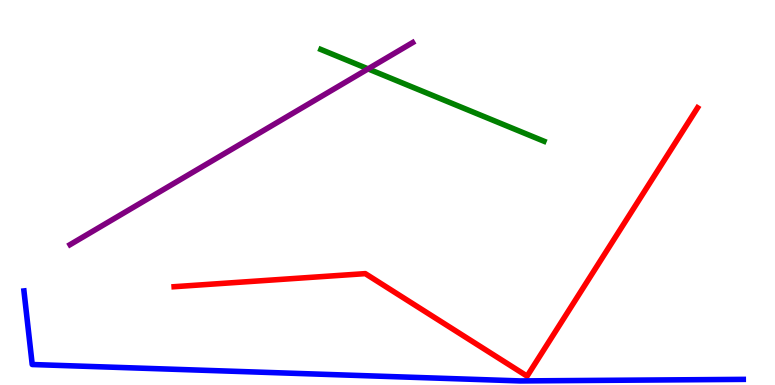[{'lines': ['blue', 'red'], 'intersections': []}, {'lines': ['green', 'red'], 'intersections': []}, {'lines': ['purple', 'red'], 'intersections': []}, {'lines': ['blue', 'green'], 'intersections': []}, {'lines': ['blue', 'purple'], 'intersections': []}, {'lines': ['green', 'purple'], 'intersections': [{'x': 4.75, 'y': 8.21}]}]